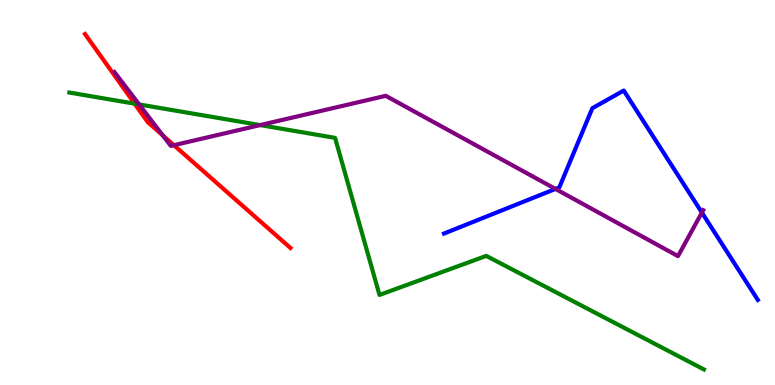[{'lines': ['blue', 'red'], 'intersections': []}, {'lines': ['green', 'red'], 'intersections': [{'x': 1.74, 'y': 7.31}]}, {'lines': ['purple', 'red'], 'intersections': [{'x': 2.1, 'y': 6.48}, {'x': 2.24, 'y': 6.23}]}, {'lines': ['blue', 'green'], 'intersections': []}, {'lines': ['blue', 'purple'], 'intersections': [{'x': 7.17, 'y': 5.09}, {'x': 9.06, 'y': 4.48}]}, {'lines': ['green', 'purple'], 'intersections': [{'x': 1.8, 'y': 7.29}, {'x': 3.36, 'y': 6.75}]}]